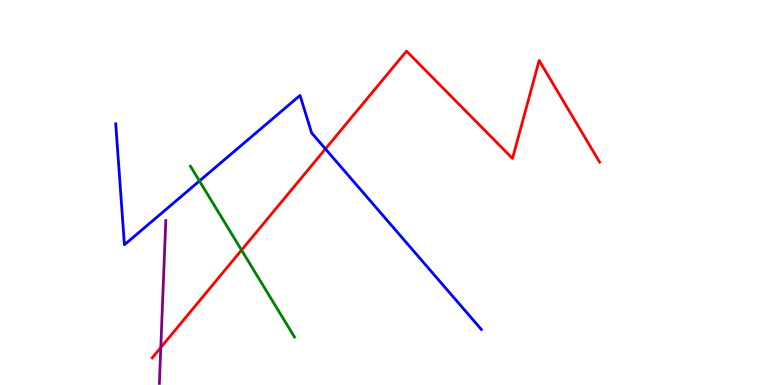[{'lines': ['blue', 'red'], 'intersections': [{'x': 4.2, 'y': 6.13}]}, {'lines': ['green', 'red'], 'intersections': [{'x': 3.12, 'y': 3.5}]}, {'lines': ['purple', 'red'], 'intersections': [{'x': 2.07, 'y': 0.974}]}, {'lines': ['blue', 'green'], 'intersections': [{'x': 2.57, 'y': 5.3}]}, {'lines': ['blue', 'purple'], 'intersections': []}, {'lines': ['green', 'purple'], 'intersections': []}]